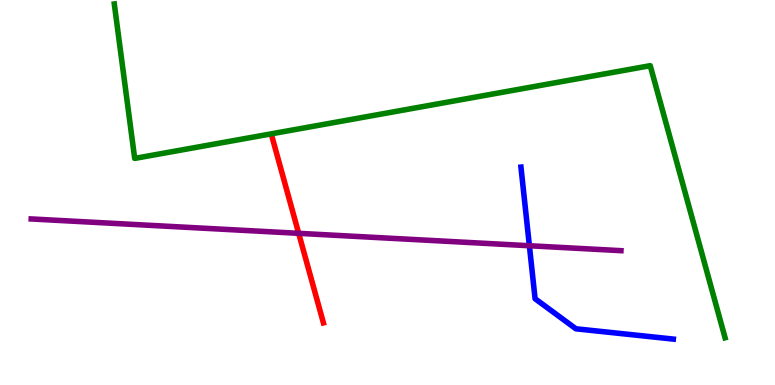[{'lines': ['blue', 'red'], 'intersections': []}, {'lines': ['green', 'red'], 'intersections': []}, {'lines': ['purple', 'red'], 'intersections': [{'x': 3.85, 'y': 3.94}]}, {'lines': ['blue', 'green'], 'intersections': []}, {'lines': ['blue', 'purple'], 'intersections': [{'x': 6.83, 'y': 3.62}]}, {'lines': ['green', 'purple'], 'intersections': []}]